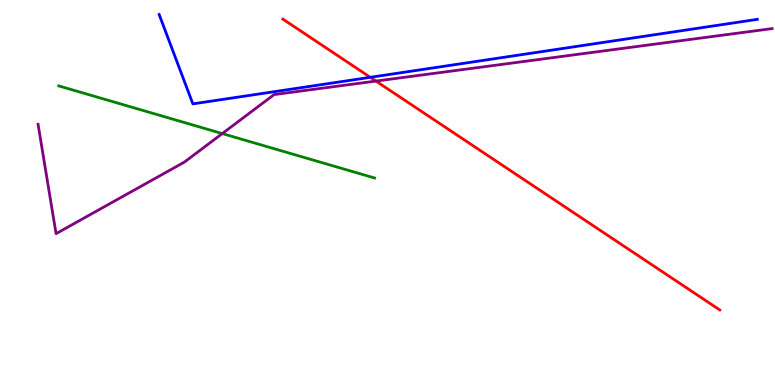[{'lines': ['blue', 'red'], 'intersections': [{'x': 4.78, 'y': 7.99}]}, {'lines': ['green', 'red'], 'intersections': []}, {'lines': ['purple', 'red'], 'intersections': [{'x': 4.85, 'y': 7.89}]}, {'lines': ['blue', 'green'], 'intersections': []}, {'lines': ['blue', 'purple'], 'intersections': []}, {'lines': ['green', 'purple'], 'intersections': [{'x': 2.87, 'y': 6.53}]}]